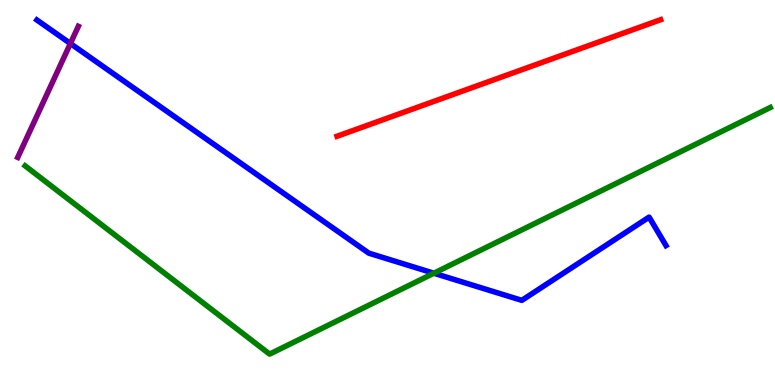[{'lines': ['blue', 'red'], 'intersections': []}, {'lines': ['green', 'red'], 'intersections': []}, {'lines': ['purple', 'red'], 'intersections': []}, {'lines': ['blue', 'green'], 'intersections': [{'x': 5.6, 'y': 2.9}]}, {'lines': ['blue', 'purple'], 'intersections': [{'x': 0.908, 'y': 8.87}]}, {'lines': ['green', 'purple'], 'intersections': []}]